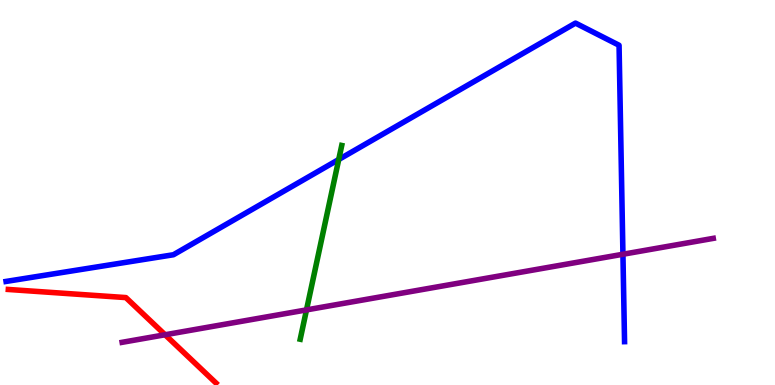[{'lines': ['blue', 'red'], 'intersections': []}, {'lines': ['green', 'red'], 'intersections': []}, {'lines': ['purple', 'red'], 'intersections': [{'x': 2.13, 'y': 1.3}]}, {'lines': ['blue', 'green'], 'intersections': [{'x': 4.37, 'y': 5.86}]}, {'lines': ['blue', 'purple'], 'intersections': [{'x': 8.04, 'y': 3.4}]}, {'lines': ['green', 'purple'], 'intersections': [{'x': 3.95, 'y': 1.95}]}]